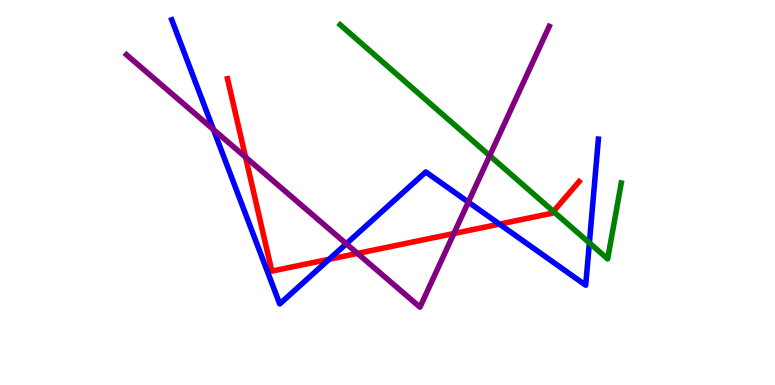[{'lines': ['blue', 'red'], 'intersections': [{'x': 4.25, 'y': 3.27}, {'x': 6.44, 'y': 4.18}]}, {'lines': ['green', 'red'], 'intersections': [{'x': 7.14, 'y': 4.51}]}, {'lines': ['purple', 'red'], 'intersections': [{'x': 3.17, 'y': 5.92}, {'x': 4.61, 'y': 3.42}, {'x': 5.86, 'y': 3.93}]}, {'lines': ['blue', 'green'], 'intersections': [{'x': 7.6, 'y': 3.69}]}, {'lines': ['blue', 'purple'], 'intersections': [{'x': 2.75, 'y': 6.64}, {'x': 4.47, 'y': 3.67}, {'x': 6.04, 'y': 4.75}]}, {'lines': ['green', 'purple'], 'intersections': [{'x': 6.32, 'y': 5.96}]}]